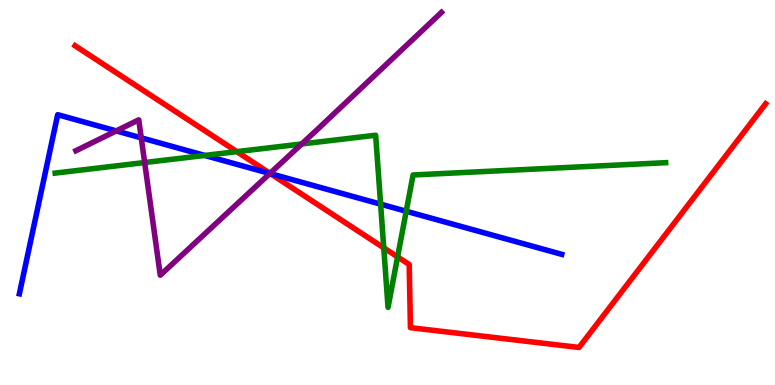[{'lines': ['blue', 'red'], 'intersections': [{'x': 3.49, 'y': 5.49}]}, {'lines': ['green', 'red'], 'intersections': [{'x': 3.06, 'y': 6.06}, {'x': 4.95, 'y': 3.56}, {'x': 5.13, 'y': 3.33}]}, {'lines': ['purple', 'red'], 'intersections': [{'x': 3.48, 'y': 5.5}]}, {'lines': ['blue', 'green'], 'intersections': [{'x': 2.64, 'y': 5.96}, {'x': 4.91, 'y': 4.7}, {'x': 5.24, 'y': 4.51}]}, {'lines': ['blue', 'purple'], 'intersections': [{'x': 1.5, 'y': 6.6}, {'x': 1.82, 'y': 6.42}, {'x': 3.48, 'y': 5.49}]}, {'lines': ['green', 'purple'], 'intersections': [{'x': 1.87, 'y': 5.78}, {'x': 3.89, 'y': 6.26}]}]